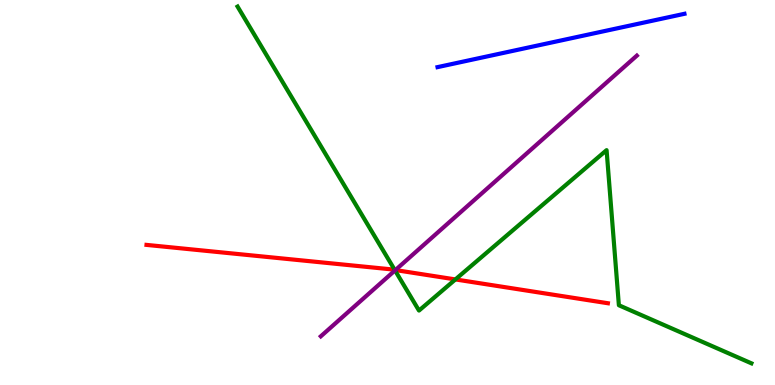[{'lines': ['blue', 'red'], 'intersections': []}, {'lines': ['green', 'red'], 'intersections': [{'x': 5.09, 'y': 2.99}, {'x': 5.88, 'y': 2.74}]}, {'lines': ['purple', 'red'], 'intersections': [{'x': 5.1, 'y': 2.99}]}, {'lines': ['blue', 'green'], 'intersections': []}, {'lines': ['blue', 'purple'], 'intersections': []}, {'lines': ['green', 'purple'], 'intersections': [{'x': 5.1, 'y': 2.98}]}]